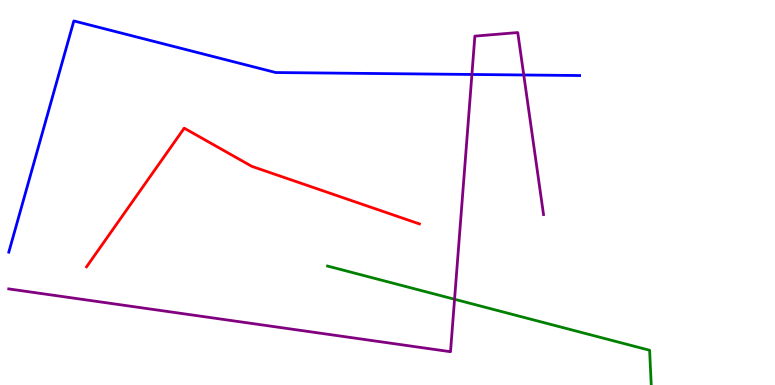[{'lines': ['blue', 'red'], 'intersections': []}, {'lines': ['green', 'red'], 'intersections': []}, {'lines': ['purple', 'red'], 'intersections': []}, {'lines': ['blue', 'green'], 'intersections': []}, {'lines': ['blue', 'purple'], 'intersections': [{'x': 6.09, 'y': 8.07}, {'x': 6.76, 'y': 8.05}]}, {'lines': ['green', 'purple'], 'intersections': [{'x': 5.87, 'y': 2.23}]}]